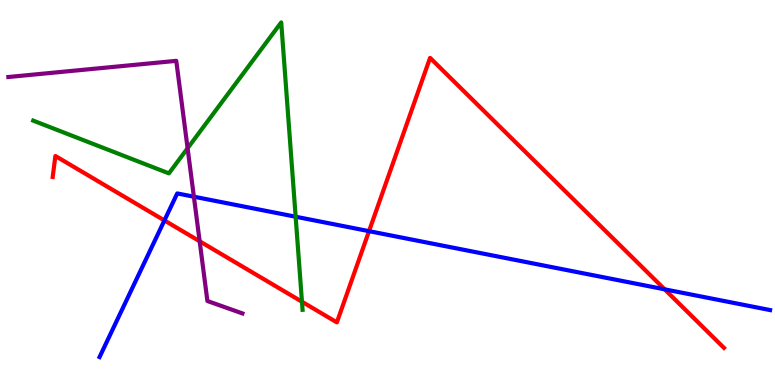[{'lines': ['blue', 'red'], 'intersections': [{'x': 2.12, 'y': 4.27}, {'x': 4.76, 'y': 4.0}, {'x': 8.58, 'y': 2.49}]}, {'lines': ['green', 'red'], 'intersections': [{'x': 3.9, 'y': 2.16}]}, {'lines': ['purple', 'red'], 'intersections': [{'x': 2.58, 'y': 3.73}]}, {'lines': ['blue', 'green'], 'intersections': [{'x': 3.81, 'y': 4.37}]}, {'lines': ['blue', 'purple'], 'intersections': [{'x': 2.5, 'y': 4.89}]}, {'lines': ['green', 'purple'], 'intersections': [{'x': 2.42, 'y': 6.15}]}]